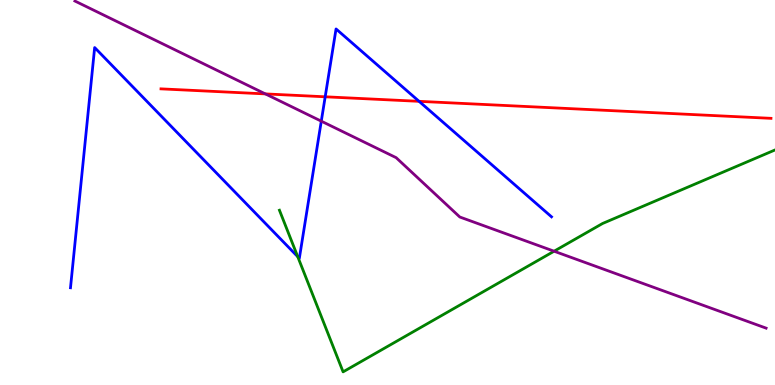[{'lines': ['blue', 'red'], 'intersections': [{'x': 4.2, 'y': 7.49}, {'x': 5.41, 'y': 7.37}]}, {'lines': ['green', 'red'], 'intersections': []}, {'lines': ['purple', 'red'], 'intersections': [{'x': 3.42, 'y': 7.56}]}, {'lines': ['blue', 'green'], 'intersections': [{'x': 3.84, 'y': 3.33}]}, {'lines': ['blue', 'purple'], 'intersections': [{'x': 4.15, 'y': 6.85}]}, {'lines': ['green', 'purple'], 'intersections': [{'x': 7.15, 'y': 3.47}]}]